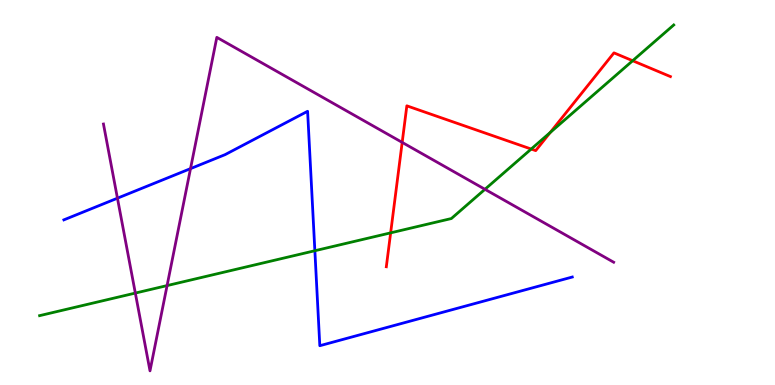[{'lines': ['blue', 'red'], 'intersections': []}, {'lines': ['green', 'red'], 'intersections': [{'x': 5.04, 'y': 3.95}, {'x': 6.85, 'y': 6.13}, {'x': 7.1, 'y': 6.56}, {'x': 8.16, 'y': 8.42}]}, {'lines': ['purple', 'red'], 'intersections': [{'x': 5.19, 'y': 6.3}]}, {'lines': ['blue', 'green'], 'intersections': [{'x': 4.06, 'y': 3.49}]}, {'lines': ['blue', 'purple'], 'intersections': [{'x': 1.52, 'y': 4.85}, {'x': 2.46, 'y': 5.62}]}, {'lines': ['green', 'purple'], 'intersections': [{'x': 1.75, 'y': 2.39}, {'x': 2.16, 'y': 2.58}, {'x': 6.26, 'y': 5.08}]}]